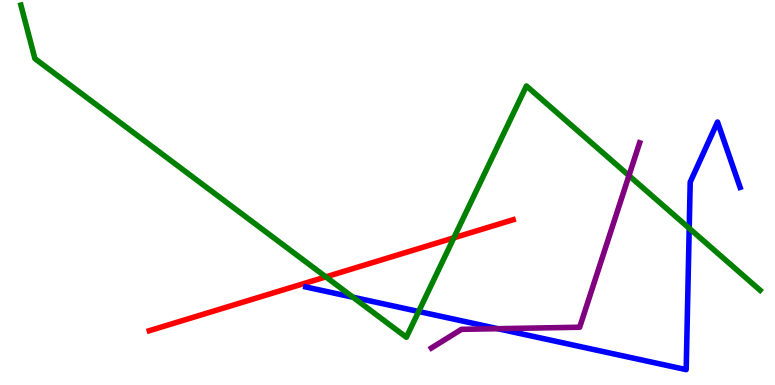[{'lines': ['blue', 'red'], 'intersections': []}, {'lines': ['green', 'red'], 'intersections': [{'x': 4.2, 'y': 2.81}, {'x': 5.86, 'y': 3.82}]}, {'lines': ['purple', 'red'], 'intersections': []}, {'lines': ['blue', 'green'], 'intersections': [{'x': 4.55, 'y': 2.28}, {'x': 5.4, 'y': 1.91}, {'x': 8.89, 'y': 4.07}]}, {'lines': ['blue', 'purple'], 'intersections': [{'x': 6.42, 'y': 1.46}]}, {'lines': ['green', 'purple'], 'intersections': [{'x': 8.12, 'y': 5.44}]}]